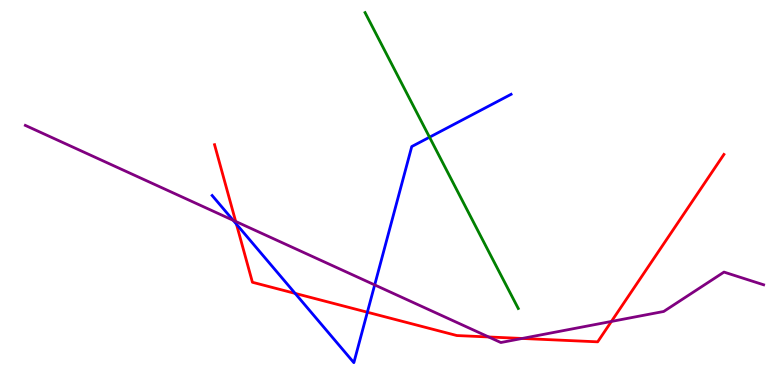[{'lines': ['blue', 'red'], 'intersections': [{'x': 3.05, 'y': 4.18}, {'x': 3.81, 'y': 2.38}, {'x': 4.74, 'y': 1.89}]}, {'lines': ['green', 'red'], 'intersections': []}, {'lines': ['purple', 'red'], 'intersections': [{'x': 3.04, 'y': 4.25}, {'x': 6.31, 'y': 1.25}, {'x': 6.74, 'y': 1.21}, {'x': 7.89, 'y': 1.65}]}, {'lines': ['blue', 'green'], 'intersections': [{'x': 5.54, 'y': 6.44}]}, {'lines': ['blue', 'purple'], 'intersections': [{'x': 3.01, 'y': 4.28}, {'x': 4.83, 'y': 2.6}]}, {'lines': ['green', 'purple'], 'intersections': []}]